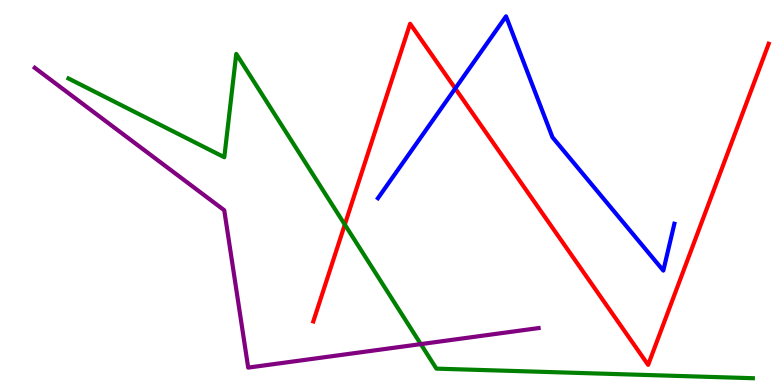[{'lines': ['blue', 'red'], 'intersections': [{'x': 5.87, 'y': 7.7}]}, {'lines': ['green', 'red'], 'intersections': [{'x': 4.45, 'y': 4.17}]}, {'lines': ['purple', 'red'], 'intersections': []}, {'lines': ['blue', 'green'], 'intersections': []}, {'lines': ['blue', 'purple'], 'intersections': []}, {'lines': ['green', 'purple'], 'intersections': [{'x': 5.43, 'y': 1.06}]}]